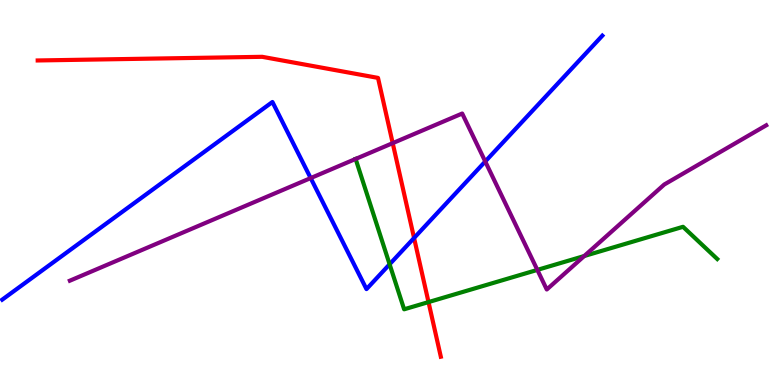[{'lines': ['blue', 'red'], 'intersections': [{'x': 5.34, 'y': 3.82}]}, {'lines': ['green', 'red'], 'intersections': [{'x': 5.53, 'y': 2.15}]}, {'lines': ['purple', 'red'], 'intersections': [{'x': 5.07, 'y': 6.28}]}, {'lines': ['blue', 'green'], 'intersections': [{'x': 5.03, 'y': 3.14}]}, {'lines': ['blue', 'purple'], 'intersections': [{'x': 4.01, 'y': 5.37}, {'x': 6.26, 'y': 5.81}]}, {'lines': ['green', 'purple'], 'intersections': [{'x': 4.59, 'y': 5.87}, {'x': 6.93, 'y': 2.99}, {'x': 7.54, 'y': 3.35}]}]